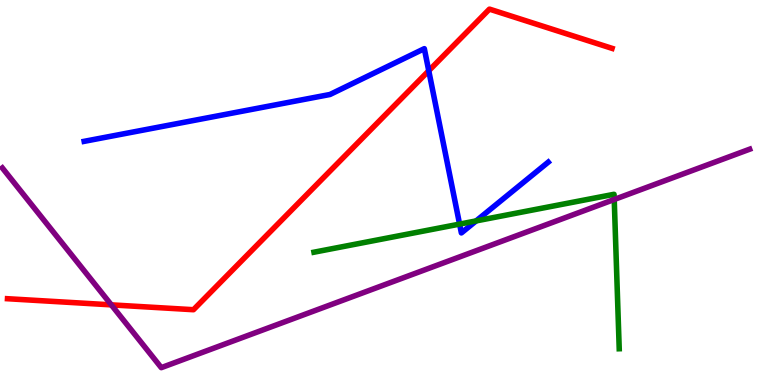[{'lines': ['blue', 'red'], 'intersections': [{'x': 5.53, 'y': 8.16}]}, {'lines': ['green', 'red'], 'intersections': []}, {'lines': ['purple', 'red'], 'intersections': [{'x': 1.44, 'y': 2.08}]}, {'lines': ['blue', 'green'], 'intersections': [{'x': 5.93, 'y': 4.18}, {'x': 6.14, 'y': 4.26}]}, {'lines': ['blue', 'purple'], 'intersections': []}, {'lines': ['green', 'purple'], 'intersections': [{'x': 7.93, 'y': 4.82}]}]